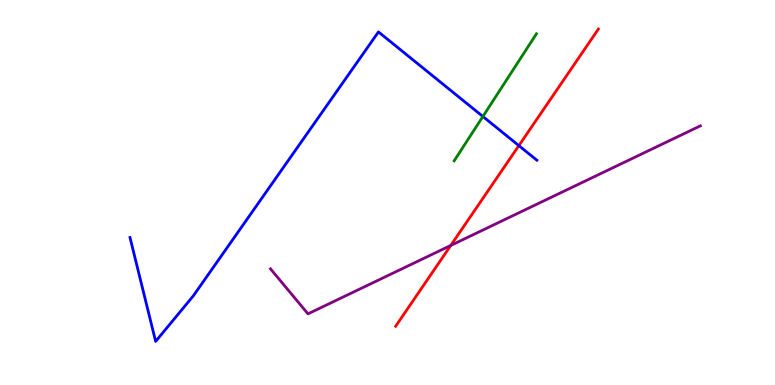[{'lines': ['blue', 'red'], 'intersections': [{'x': 6.7, 'y': 6.22}]}, {'lines': ['green', 'red'], 'intersections': []}, {'lines': ['purple', 'red'], 'intersections': [{'x': 5.82, 'y': 3.62}]}, {'lines': ['blue', 'green'], 'intersections': [{'x': 6.23, 'y': 6.97}]}, {'lines': ['blue', 'purple'], 'intersections': []}, {'lines': ['green', 'purple'], 'intersections': []}]